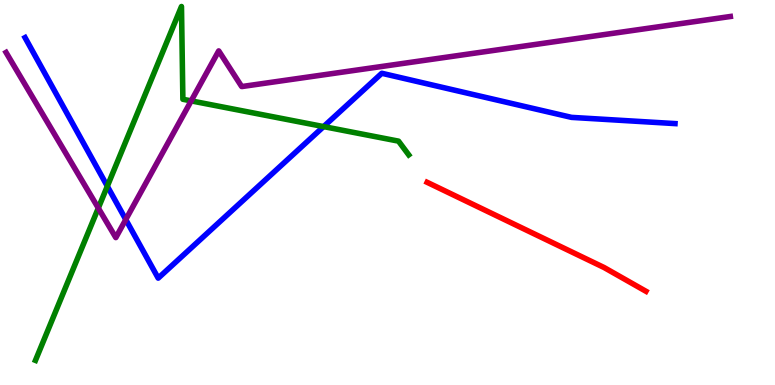[{'lines': ['blue', 'red'], 'intersections': []}, {'lines': ['green', 'red'], 'intersections': []}, {'lines': ['purple', 'red'], 'intersections': []}, {'lines': ['blue', 'green'], 'intersections': [{'x': 1.38, 'y': 5.16}, {'x': 4.18, 'y': 6.71}]}, {'lines': ['blue', 'purple'], 'intersections': [{'x': 1.62, 'y': 4.3}]}, {'lines': ['green', 'purple'], 'intersections': [{'x': 1.27, 'y': 4.6}, {'x': 2.47, 'y': 7.38}]}]